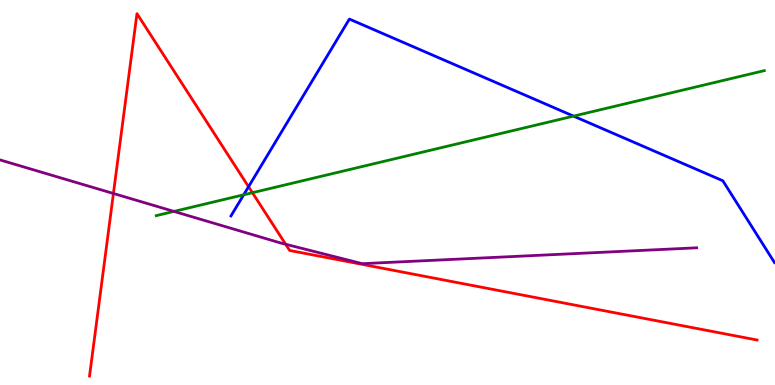[{'lines': ['blue', 'red'], 'intersections': [{'x': 3.21, 'y': 5.15}]}, {'lines': ['green', 'red'], 'intersections': [{'x': 3.26, 'y': 4.99}]}, {'lines': ['purple', 'red'], 'intersections': [{'x': 1.46, 'y': 4.97}, {'x': 3.69, 'y': 3.66}]}, {'lines': ['blue', 'green'], 'intersections': [{'x': 3.14, 'y': 4.94}, {'x': 7.4, 'y': 6.98}]}, {'lines': ['blue', 'purple'], 'intersections': []}, {'lines': ['green', 'purple'], 'intersections': [{'x': 2.24, 'y': 4.51}]}]